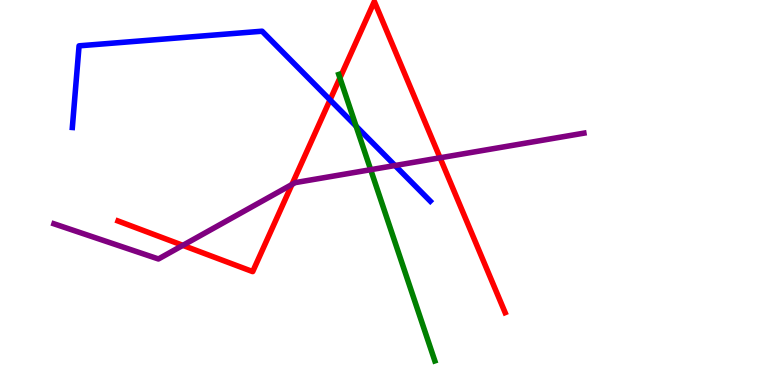[{'lines': ['blue', 'red'], 'intersections': [{'x': 4.26, 'y': 7.41}]}, {'lines': ['green', 'red'], 'intersections': [{'x': 4.39, 'y': 7.97}]}, {'lines': ['purple', 'red'], 'intersections': [{'x': 2.36, 'y': 3.63}, {'x': 3.77, 'y': 5.21}, {'x': 5.68, 'y': 5.9}]}, {'lines': ['blue', 'green'], 'intersections': [{'x': 4.59, 'y': 6.72}]}, {'lines': ['blue', 'purple'], 'intersections': [{'x': 5.1, 'y': 5.7}]}, {'lines': ['green', 'purple'], 'intersections': [{'x': 4.78, 'y': 5.59}]}]